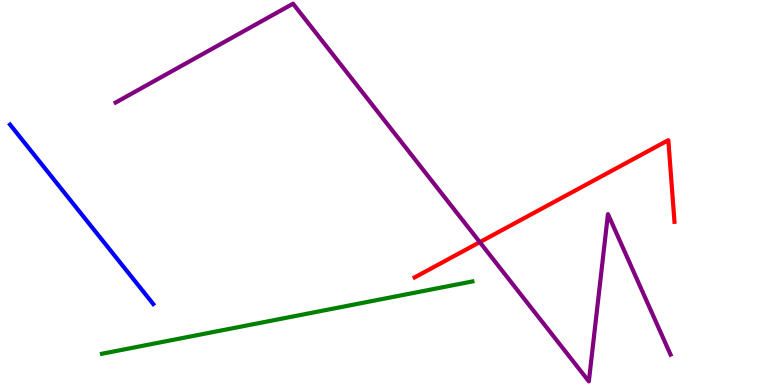[{'lines': ['blue', 'red'], 'intersections': []}, {'lines': ['green', 'red'], 'intersections': []}, {'lines': ['purple', 'red'], 'intersections': [{'x': 6.19, 'y': 3.71}]}, {'lines': ['blue', 'green'], 'intersections': []}, {'lines': ['blue', 'purple'], 'intersections': []}, {'lines': ['green', 'purple'], 'intersections': []}]